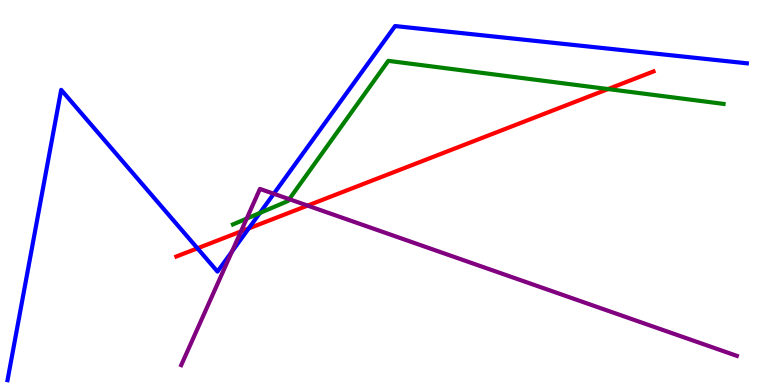[{'lines': ['blue', 'red'], 'intersections': [{'x': 2.55, 'y': 3.55}, {'x': 3.21, 'y': 4.07}]}, {'lines': ['green', 'red'], 'intersections': [{'x': 7.85, 'y': 7.69}]}, {'lines': ['purple', 'red'], 'intersections': [{'x': 3.11, 'y': 3.99}, {'x': 3.97, 'y': 4.66}]}, {'lines': ['blue', 'green'], 'intersections': [{'x': 3.35, 'y': 4.47}]}, {'lines': ['blue', 'purple'], 'intersections': [{'x': 2.99, 'y': 3.47}, {'x': 3.53, 'y': 4.97}]}, {'lines': ['green', 'purple'], 'intersections': [{'x': 3.18, 'y': 4.32}, {'x': 3.73, 'y': 4.83}]}]